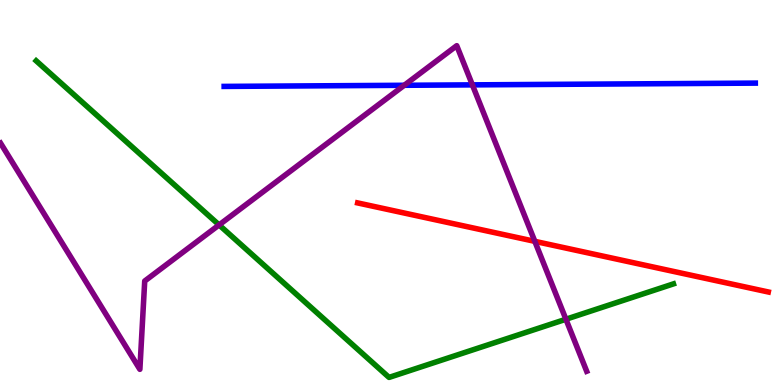[{'lines': ['blue', 'red'], 'intersections': []}, {'lines': ['green', 'red'], 'intersections': []}, {'lines': ['purple', 'red'], 'intersections': [{'x': 6.9, 'y': 3.73}]}, {'lines': ['blue', 'green'], 'intersections': []}, {'lines': ['blue', 'purple'], 'intersections': [{'x': 5.22, 'y': 7.78}, {'x': 6.1, 'y': 7.8}]}, {'lines': ['green', 'purple'], 'intersections': [{'x': 2.83, 'y': 4.16}, {'x': 7.3, 'y': 1.71}]}]